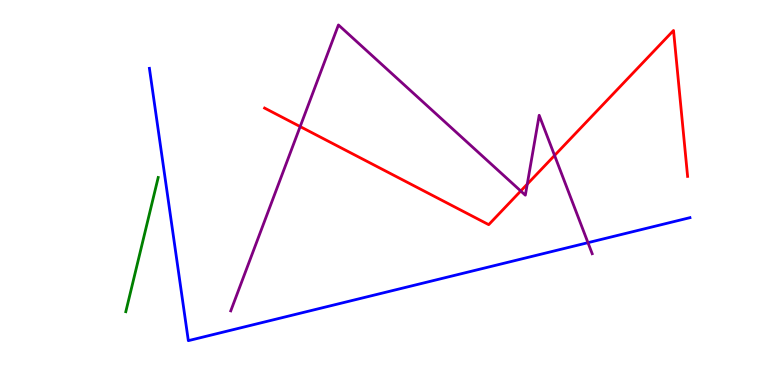[{'lines': ['blue', 'red'], 'intersections': []}, {'lines': ['green', 'red'], 'intersections': []}, {'lines': ['purple', 'red'], 'intersections': [{'x': 3.87, 'y': 6.71}, {'x': 6.72, 'y': 5.04}, {'x': 6.8, 'y': 5.22}, {'x': 7.16, 'y': 5.96}]}, {'lines': ['blue', 'green'], 'intersections': []}, {'lines': ['blue', 'purple'], 'intersections': [{'x': 7.59, 'y': 3.7}]}, {'lines': ['green', 'purple'], 'intersections': []}]